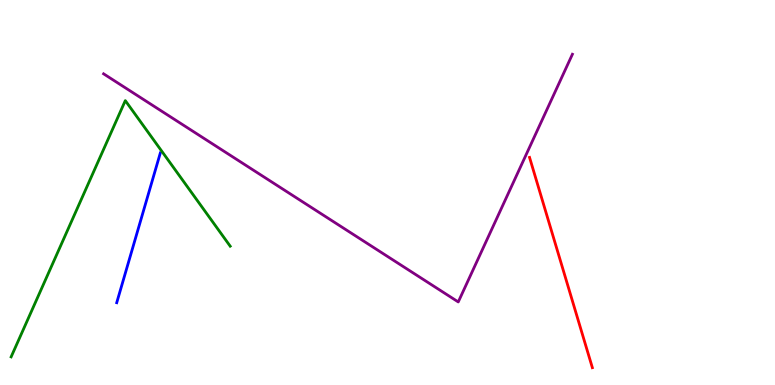[{'lines': ['blue', 'red'], 'intersections': []}, {'lines': ['green', 'red'], 'intersections': []}, {'lines': ['purple', 'red'], 'intersections': []}, {'lines': ['blue', 'green'], 'intersections': []}, {'lines': ['blue', 'purple'], 'intersections': []}, {'lines': ['green', 'purple'], 'intersections': []}]